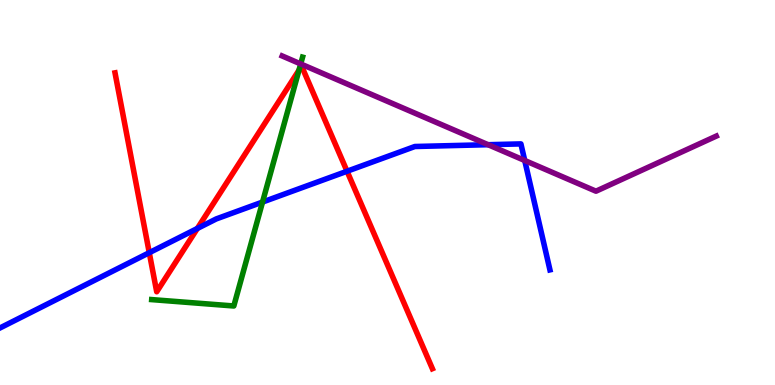[{'lines': ['blue', 'red'], 'intersections': [{'x': 1.93, 'y': 3.44}, {'x': 2.55, 'y': 4.07}, {'x': 4.48, 'y': 5.55}]}, {'lines': ['green', 'red'], 'intersections': [{'x': 3.86, 'y': 8.18}]}, {'lines': ['purple', 'red'], 'intersections': []}, {'lines': ['blue', 'green'], 'intersections': [{'x': 3.39, 'y': 4.75}]}, {'lines': ['blue', 'purple'], 'intersections': [{'x': 6.3, 'y': 6.24}, {'x': 6.77, 'y': 5.83}]}, {'lines': ['green', 'purple'], 'intersections': [{'x': 3.88, 'y': 8.34}]}]